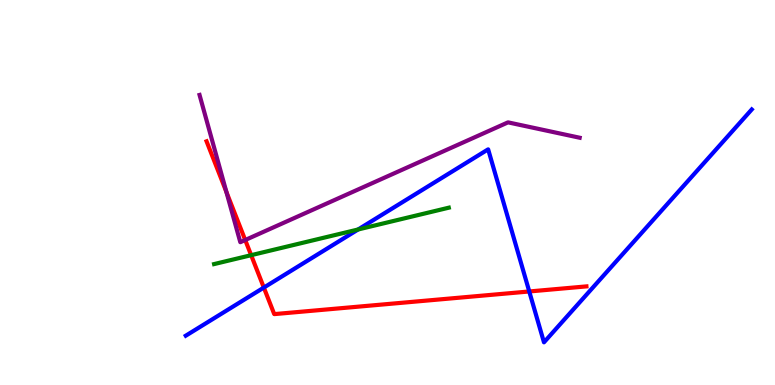[{'lines': ['blue', 'red'], 'intersections': [{'x': 3.4, 'y': 2.53}, {'x': 6.83, 'y': 2.43}]}, {'lines': ['green', 'red'], 'intersections': [{'x': 3.24, 'y': 3.37}]}, {'lines': ['purple', 'red'], 'intersections': [{'x': 2.92, 'y': 5.01}, {'x': 3.16, 'y': 3.77}]}, {'lines': ['blue', 'green'], 'intersections': [{'x': 4.62, 'y': 4.04}]}, {'lines': ['blue', 'purple'], 'intersections': []}, {'lines': ['green', 'purple'], 'intersections': []}]